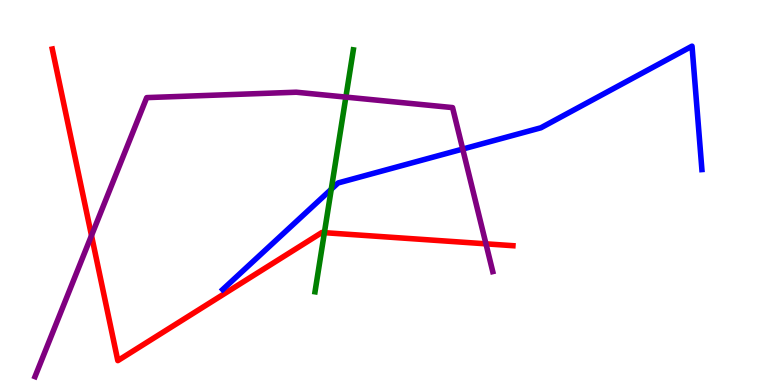[{'lines': ['blue', 'red'], 'intersections': []}, {'lines': ['green', 'red'], 'intersections': [{'x': 4.19, 'y': 3.96}]}, {'lines': ['purple', 'red'], 'intersections': [{'x': 1.18, 'y': 3.88}, {'x': 6.27, 'y': 3.67}]}, {'lines': ['blue', 'green'], 'intersections': [{'x': 4.27, 'y': 5.08}]}, {'lines': ['blue', 'purple'], 'intersections': [{'x': 5.97, 'y': 6.13}]}, {'lines': ['green', 'purple'], 'intersections': [{'x': 4.46, 'y': 7.48}]}]